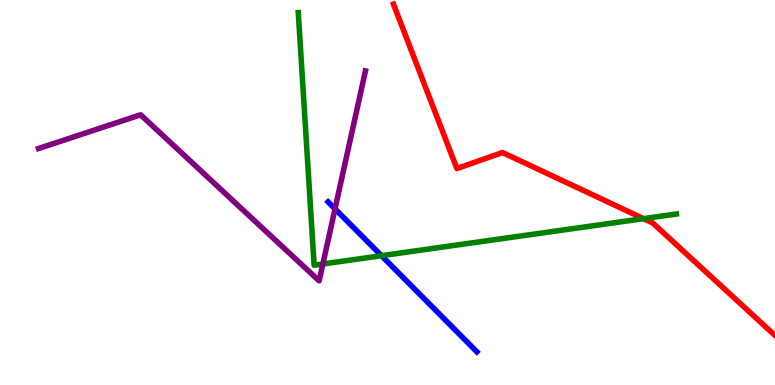[{'lines': ['blue', 'red'], 'intersections': []}, {'lines': ['green', 'red'], 'intersections': [{'x': 8.3, 'y': 4.32}]}, {'lines': ['purple', 'red'], 'intersections': []}, {'lines': ['blue', 'green'], 'intersections': [{'x': 4.92, 'y': 3.36}]}, {'lines': ['blue', 'purple'], 'intersections': [{'x': 4.32, 'y': 4.57}]}, {'lines': ['green', 'purple'], 'intersections': [{'x': 4.17, 'y': 3.14}]}]